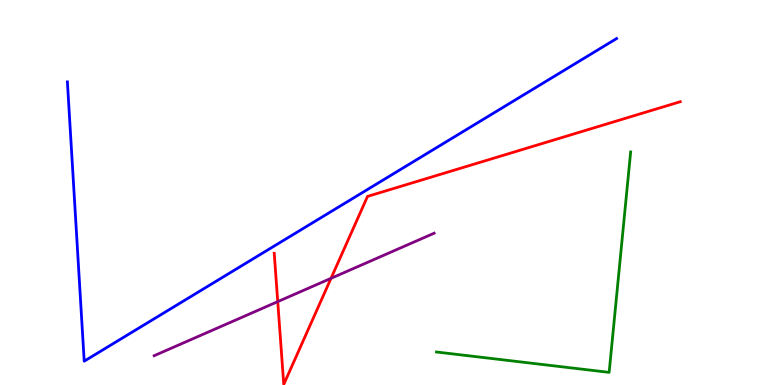[{'lines': ['blue', 'red'], 'intersections': []}, {'lines': ['green', 'red'], 'intersections': []}, {'lines': ['purple', 'red'], 'intersections': [{'x': 3.58, 'y': 2.17}, {'x': 4.27, 'y': 2.77}]}, {'lines': ['blue', 'green'], 'intersections': []}, {'lines': ['blue', 'purple'], 'intersections': []}, {'lines': ['green', 'purple'], 'intersections': []}]